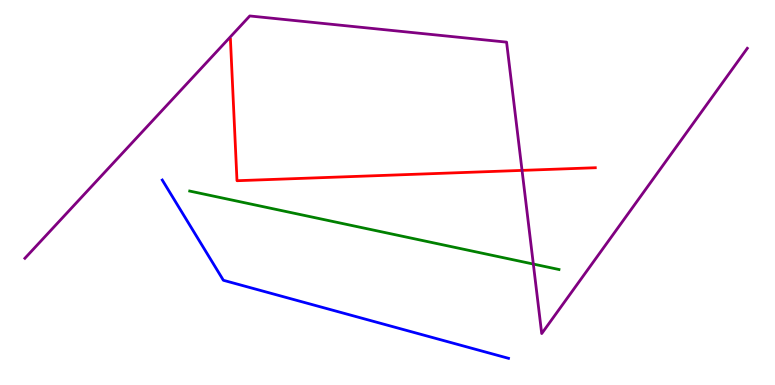[{'lines': ['blue', 'red'], 'intersections': []}, {'lines': ['green', 'red'], 'intersections': []}, {'lines': ['purple', 'red'], 'intersections': [{'x': 6.74, 'y': 5.57}]}, {'lines': ['blue', 'green'], 'intersections': []}, {'lines': ['blue', 'purple'], 'intersections': []}, {'lines': ['green', 'purple'], 'intersections': [{'x': 6.88, 'y': 3.14}]}]